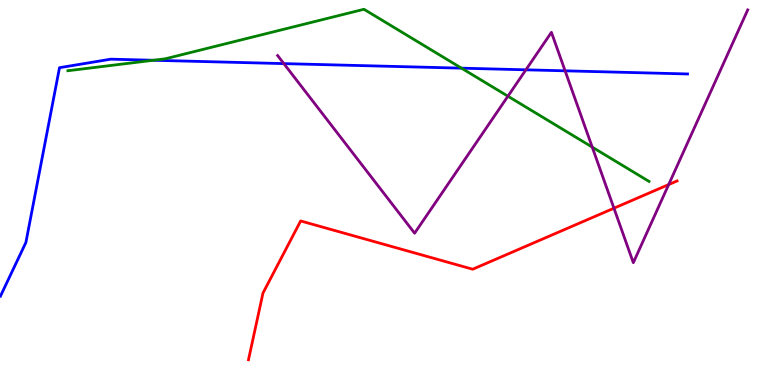[{'lines': ['blue', 'red'], 'intersections': []}, {'lines': ['green', 'red'], 'intersections': []}, {'lines': ['purple', 'red'], 'intersections': [{'x': 7.92, 'y': 4.59}, {'x': 8.63, 'y': 5.21}]}, {'lines': ['blue', 'green'], 'intersections': [{'x': 1.98, 'y': 8.43}, {'x': 5.95, 'y': 8.23}]}, {'lines': ['blue', 'purple'], 'intersections': [{'x': 3.66, 'y': 8.35}, {'x': 6.79, 'y': 8.19}, {'x': 7.29, 'y': 8.16}]}, {'lines': ['green', 'purple'], 'intersections': [{'x': 6.55, 'y': 7.5}, {'x': 7.64, 'y': 6.18}]}]